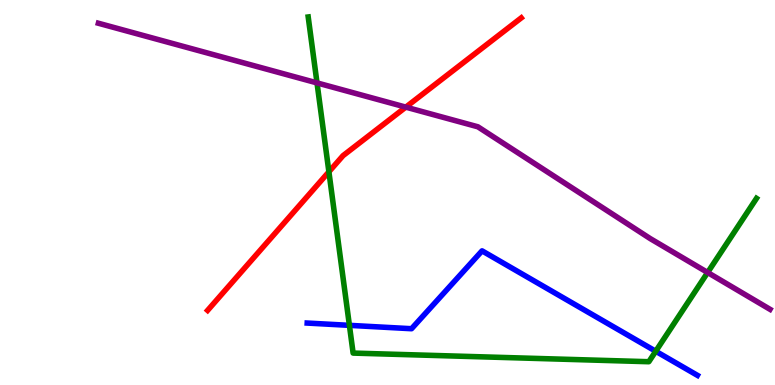[{'lines': ['blue', 'red'], 'intersections': []}, {'lines': ['green', 'red'], 'intersections': [{'x': 4.24, 'y': 5.54}]}, {'lines': ['purple', 'red'], 'intersections': [{'x': 5.24, 'y': 7.22}]}, {'lines': ['blue', 'green'], 'intersections': [{'x': 4.51, 'y': 1.55}, {'x': 8.46, 'y': 0.877}]}, {'lines': ['blue', 'purple'], 'intersections': []}, {'lines': ['green', 'purple'], 'intersections': [{'x': 4.09, 'y': 7.85}, {'x': 9.13, 'y': 2.92}]}]